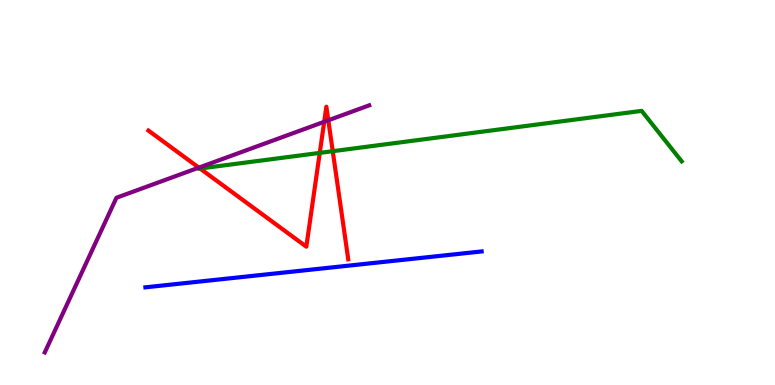[{'lines': ['blue', 'red'], 'intersections': []}, {'lines': ['green', 'red'], 'intersections': [{'x': 2.58, 'y': 5.62}, {'x': 4.13, 'y': 6.03}, {'x': 4.29, 'y': 6.07}]}, {'lines': ['purple', 'red'], 'intersections': [{'x': 2.57, 'y': 5.65}, {'x': 4.18, 'y': 6.84}, {'x': 4.24, 'y': 6.88}]}, {'lines': ['blue', 'green'], 'intersections': []}, {'lines': ['blue', 'purple'], 'intersections': []}, {'lines': ['green', 'purple'], 'intersections': []}]